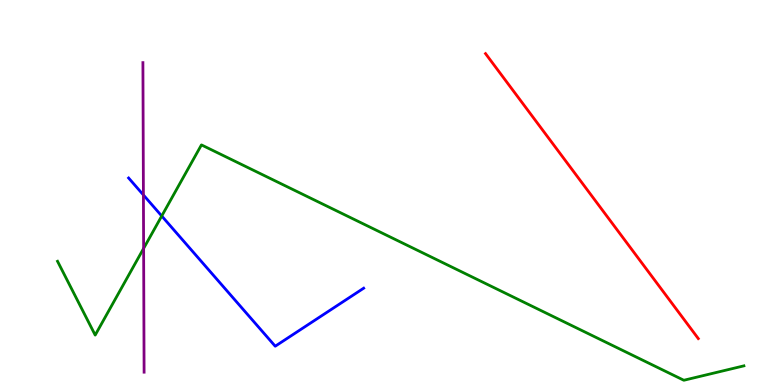[{'lines': ['blue', 'red'], 'intersections': []}, {'lines': ['green', 'red'], 'intersections': []}, {'lines': ['purple', 'red'], 'intersections': []}, {'lines': ['blue', 'green'], 'intersections': [{'x': 2.09, 'y': 4.39}]}, {'lines': ['blue', 'purple'], 'intersections': [{'x': 1.85, 'y': 4.94}]}, {'lines': ['green', 'purple'], 'intersections': [{'x': 1.85, 'y': 3.55}]}]